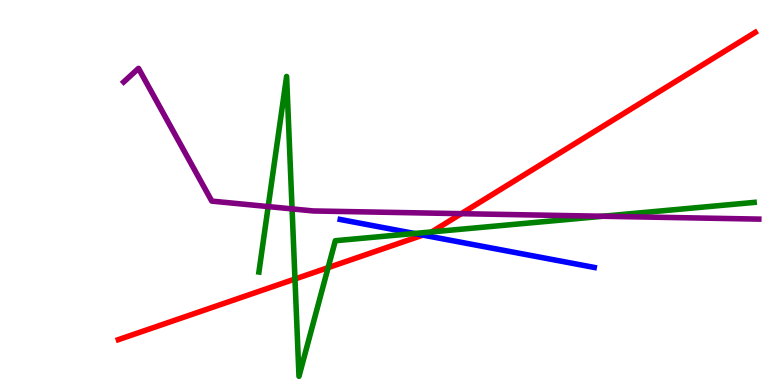[{'lines': ['blue', 'red'], 'intersections': [{'x': 5.46, 'y': 3.89}]}, {'lines': ['green', 'red'], 'intersections': [{'x': 3.81, 'y': 2.75}, {'x': 4.23, 'y': 3.05}, {'x': 5.57, 'y': 3.98}]}, {'lines': ['purple', 'red'], 'intersections': [{'x': 5.95, 'y': 4.45}]}, {'lines': ['blue', 'green'], 'intersections': [{'x': 5.35, 'y': 3.94}]}, {'lines': ['blue', 'purple'], 'intersections': []}, {'lines': ['green', 'purple'], 'intersections': [{'x': 3.46, 'y': 4.63}, {'x': 3.77, 'y': 4.57}, {'x': 7.78, 'y': 4.38}]}]